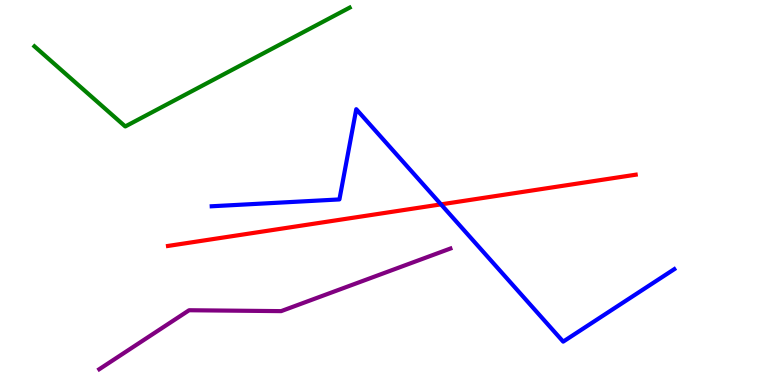[{'lines': ['blue', 'red'], 'intersections': [{'x': 5.69, 'y': 4.69}]}, {'lines': ['green', 'red'], 'intersections': []}, {'lines': ['purple', 'red'], 'intersections': []}, {'lines': ['blue', 'green'], 'intersections': []}, {'lines': ['blue', 'purple'], 'intersections': []}, {'lines': ['green', 'purple'], 'intersections': []}]